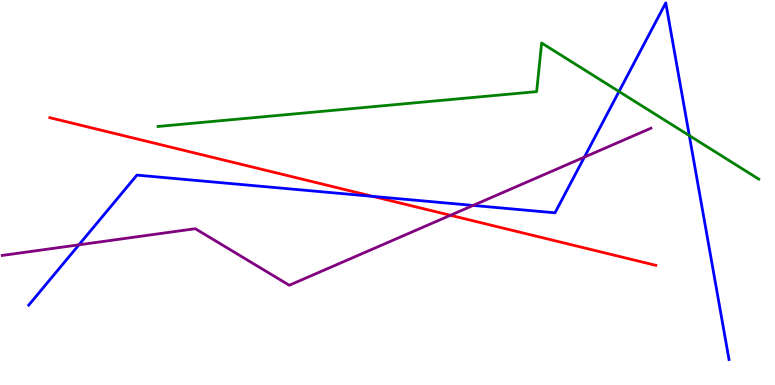[{'lines': ['blue', 'red'], 'intersections': [{'x': 4.81, 'y': 4.9}]}, {'lines': ['green', 'red'], 'intersections': []}, {'lines': ['purple', 'red'], 'intersections': [{'x': 5.81, 'y': 4.41}]}, {'lines': ['blue', 'green'], 'intersections': [{'x': 7.99, 'y': 7.62}, {'x': 8.89, 'y': 6.48}]}, {'lines': ['blue', 'purple'], 'intersections': [{'x': 1.02, 'y': 3.64}, {'x': 6.1, 'y': 4.66}, {'x': 7.54, 'y': 5.92}]}, {'lines': ['green', 'purple'], 'intersections': []}]